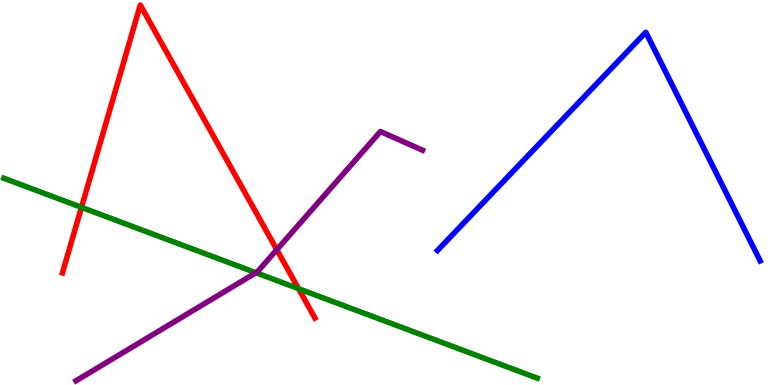[{'lines': ['blue', 'red'], 'intersections': []}, {'lines': ['green', 'red'], 'intersections': [{'x': 1.05, 'y': 4.61}, {'x': 3.85, 'y': 2.5}]}, {'lines': ['purple', 'red'], 'intersections': [{'x': 3.57, 'y': 3.51}]}, {'lines': ['blue', 'green'], 'intersections': []}, {'lines': ['blue', 'purple'], 'intersections': []}, {'lines': ['green', 'purple'], 'intersections': [{'x': 3.3, 'y': 2.92}]}]